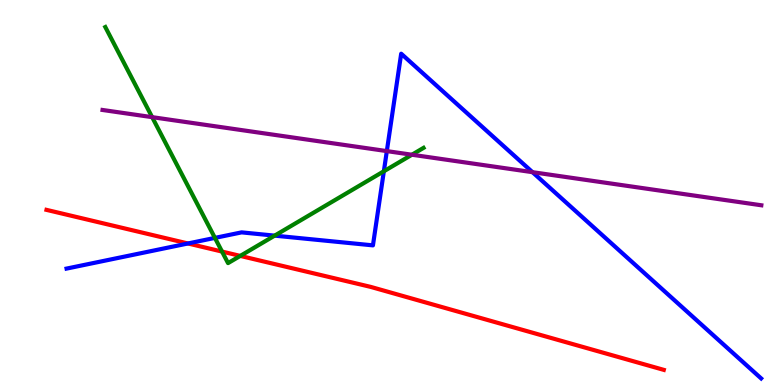[{'lines': ['blue', 'red'], 'intersections': [{'x': 2.43, 'y': 3.68}]}, {'lines': ['green', 'red'], 'intersections': [{'x': 2.86, 'y': 3.47}, {'x': 3.1, 'y': 3.35}]}, {'lines': ['purple', 'red'], 'intersections': []}, {'lines': ['blue', 'green'], 'intersections': [{'x': 2.77, 'y': 3.82}, {'x': 3.54, 'y': 3.88}, {'x': 4.95, 'y': 5.55}]}, {'lines': ['blue', 'purple'], 'intersections': [{'x': 4.99, 'y': 6.08}, {'x': 6.87, 'y': 5.53}]}, {'lines': ['green', 'purple'], 'intersections': [{'x': 1.96, 'y': 6.96}, {'x': 5.31, 'y': 5.98}]}]